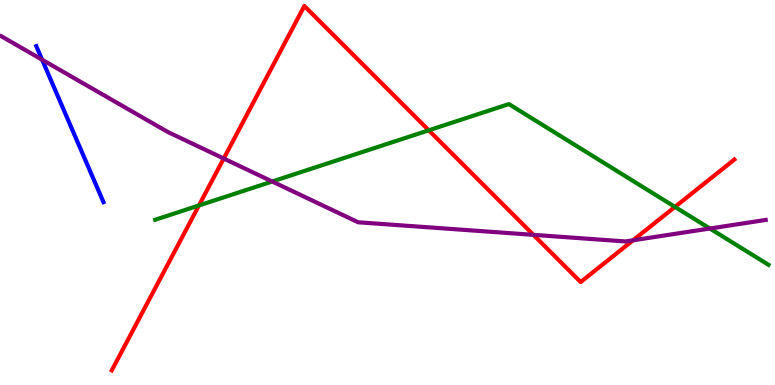[{'lines': ['blue', 'red'], 'intersections': []}, {'lines': ['green', 'red'], 'intersections': [{'x': 2.57, 'y': 4.66}, {'x': 5.53, 'y': 6.62}, {'x': 8.71, 'y': 4.63}]}, {'lines': ['purple', 'red'], 'intersections': [{'x': 2.89, 'y': 5.88}, {'x': 6.88, 'y': 3.9}, {'x': 8.17, 'y': 3.76}]}, {'lines': ['blue', 'green'], 'intersections': []}, {'lines': ['blue', 'purple'], 'intersections': [{'x': 0.544, 'y': 8.45}]}, {'lines': ['green', 'purple'], 'intersections': [{'x': 3.51, 'y': 5.29}, {'x': 9.16, 'y': 4.06}]}]